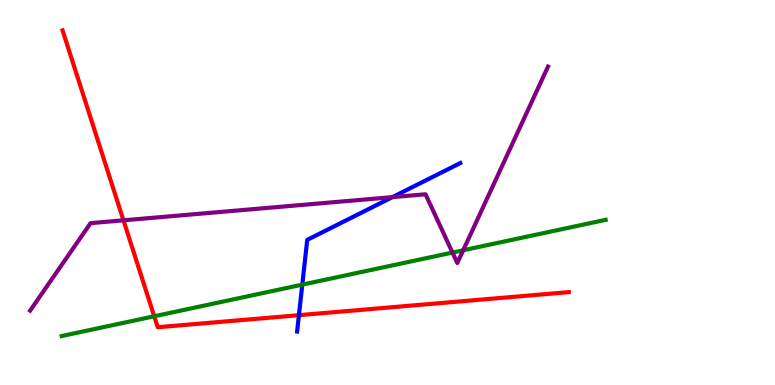[{'lines': ['blue', 'red'], 'intersections': [{'x': 3.86, 'y': 1.81}]}, {'lines': ['green', 'red'], 'intersections': [{'x': 1.99, 'y': 1.79}]}, {'lines': ['purple', 'red'], 'intersections': [{'x': 1.59, 'y': 4.28}]}, {'lines': ['blue', 'green'], 'intersections': [{'x': 3.9, 'y': 2.61}]}, {'lines': ['blue', 'purple'], 'intersections': [{'x': 5.06, 'y': 4.88}]}, {'lines': ['green', 'purple'], 'intersections': [{'x': 5.84, 'y': 3.44}, {'x': 5.98, 'y': 3.5}]}]